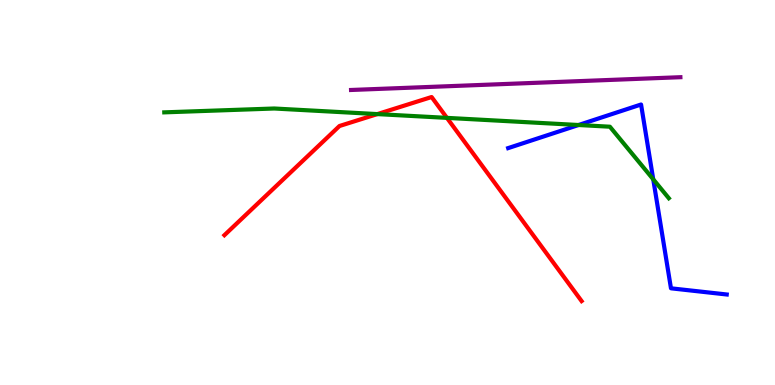[{'lines': ['blue', 'red'], 'intersections': []}, {'lines': ['green', 'red'], 'intersections': [{'x': 4.87, 'y': 7.04}, {'x': 5.77, 'y': 6.94}]}, {'lines': ['purple', 'red'], 'intersections': []}, {'lines': ['blue', 'green'], 'intersections': [{'x': 7.47, 'y': 6.75}, {'x': 8.43, 'y': 5.34}]}, {'lines': ['blue', 'purple'], 'intersections': []}, {'lines': ['green', 'purple'], 'intersections': []}]